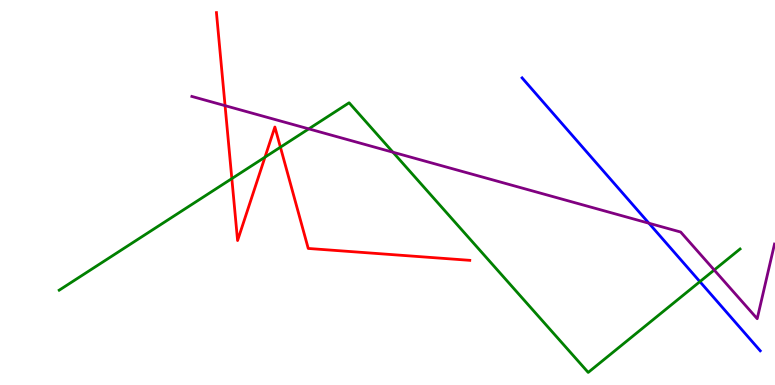[{'lines': ['blue', 'red'], 'intersections': []}, {'lines': ['green', 'red'], 'intersections': [{'x': 2.99, 'y': 5.36}, {'x': 3.42, 'y': 5.92}, {'x': 3.62, 'y': 6.18}]}, {'lines': ['purple', 'red'], 'intersections': [{'x': 2.9, 'y': 7.26}]}, {'lines': ['blue', 'green'], 'intersections': [{'x': 9.03, 'y': 2.68}]}, {'lines': ['blue', 'purple'], 'intersections': [{'x': 8.37, 'y': 4.2}]}, {'lines': ['green', 'purple'], 'intersections': [{'x': 3.98, 'y': 6.65}, {'x': 5.07, 'y': 6.05}, {'x': 9.22, 'y': 2.99}]}]